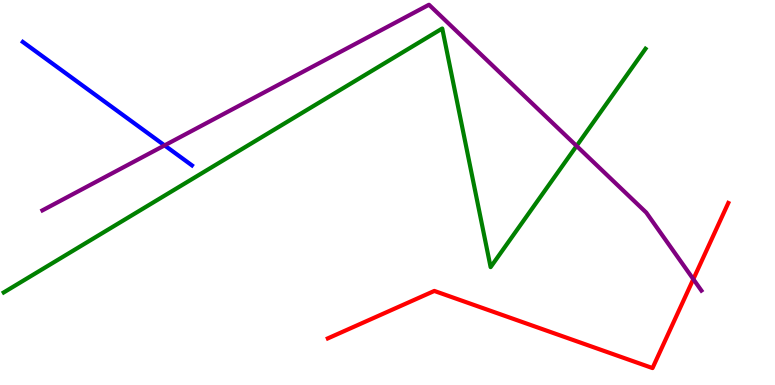[{'lines': ['blue', 'red'], 'intersections': []}, {'lines': ['green', 'red'], 'intersections': []}, {'lines': ['purple', 'red'], 'intersections': [{'x': 8.95, 'y': 2.75}]}, {'lines': ['blue', 'green'], 'intersections': []}, {'lines': ['blue', 'purple'], 'intersections': [{'x': 2.12, 'y': 6.22}]}, {'lines': ['green', 'purple'], 'intersections': [{'x': 7.44, 'y': 6.21}]}]